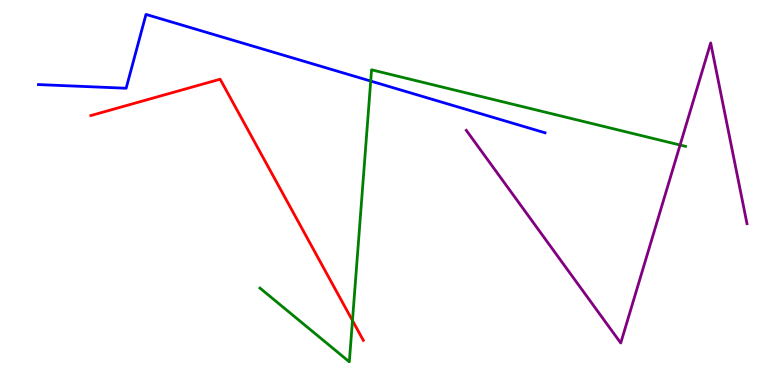[{'lines': ['blue', 'red'], 'intersections': []}, {'lines': ['green', 'red'], 'intersections': [{'x': 4.55, 'y': 1.67}]}, {'lines': ['purple', 'red'], 'intersections': []}, {'lines': ['blue', 'green'], 'intersections': [{'x': 4.78, 'y': 7.89}]}, {'lines': ['blue', 'purple'], 'intersections': []}, {'lines': ['green', 'purple'], 'intersections': [{'x': 8.78, 'y': 6.23}]}]